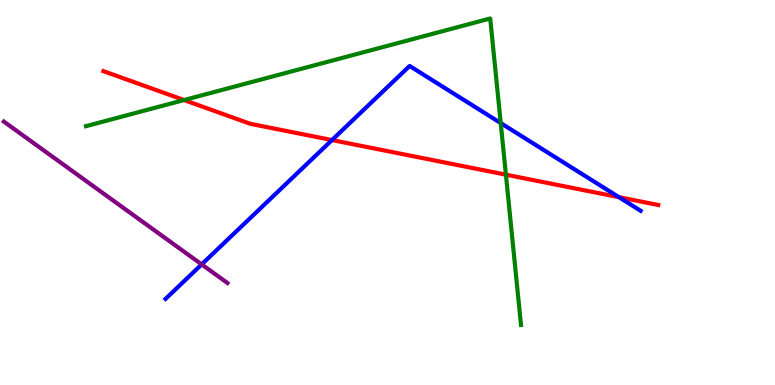[{'lines': ['blue', 'red'], 'intersections': [{'x': 4.28, 'y': 6.36}, {'x': 7.99, 'y': 4.88}]}, {'lines': ['green', 'red'], 'intersections': [{'x': 2.37, 'y': 7.4}, {'x': 6.53, 'y': 5.46}]}, {'lines': ['purple', 'red'], 'intersections': []}, {'lines': ['blue', 'green'], 'intersections': [{'x': 6.46, 'y': 6.8}]}, {'lines': ['blue', 'purple'], 'intersections': [{'x': 2.6, 'y': 3.13}]}, {'lines': ['green', 'purple'], 'intersections': []}]